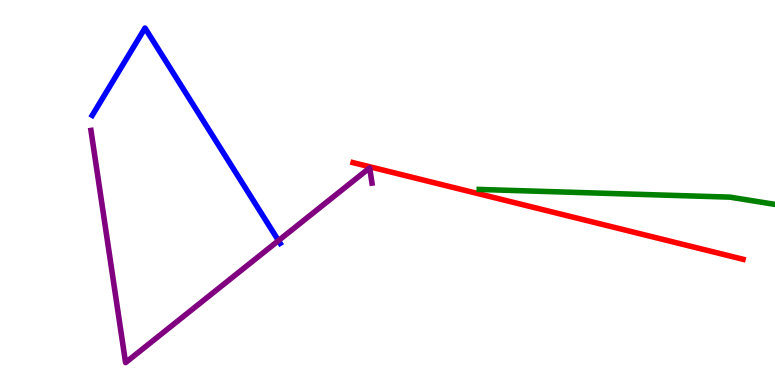[{'lines': ['blue', 'red'], 'intersections': []}, {'lines': ['green', 'red'], 'intersections': []}, {'lines': ['purple', 'red'], 'intersections': []}, {'lines': ['blue', 'green'], 'intersections': []}, {'lines': ['blue', 'purple'], 'intersections': [{'x': 3.59, 'y': 3.75}]}, {'lines': ['green', 'purple'], 'intersections': []}]